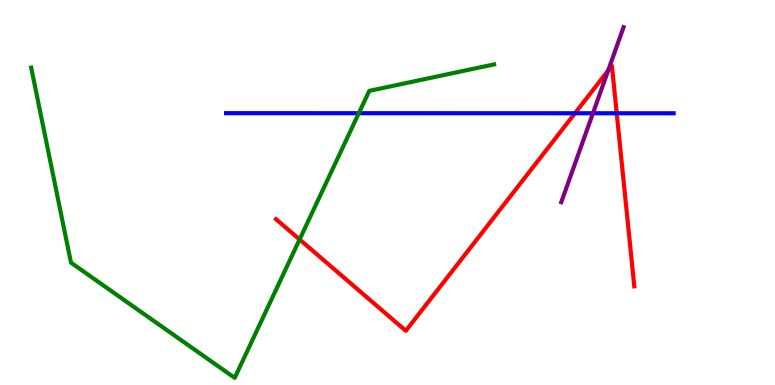[{'lines': ['blue', 'red'], 'intersections': [{'x': 7.42, 'y': 7.06}, {'x': 7.96, 'y': 7.06}]}, {'lines': ['green', 'red'], 'intersections': [{'x': 3.87, 'y': 3.78}]}, {'lines': ['purple', 'red'], 'intersections': [{'x': 7.85, 'y': 8.17}]}, {'lines': ['blue', 'green'], 'intersections': [{'x': 4.63, 'y': 7.06}]}, {'lines': ['blue', 'purple'], 'intersections': [{'x': 7.65, 'y': 7.06}]}, {'lines': ['green', 'purple'], 'intersections': []}]